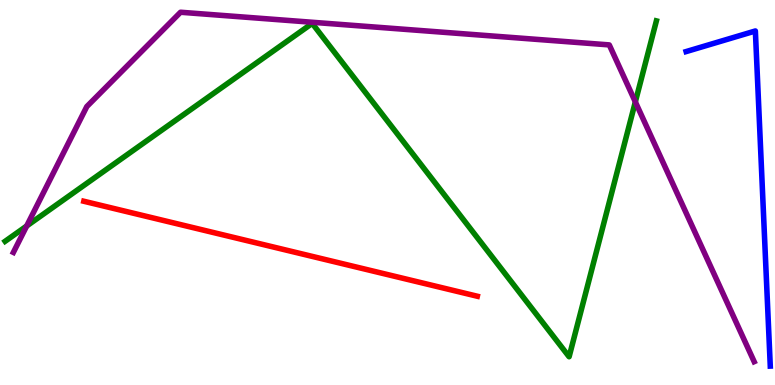[{'lines': ['blue', 'red'], 'intersections': []}, {'lines': ['green', 'red'], 'intersections': []}, {'lines': ['purple', 'red'], 'intersections': []}, {'lines': ['blue', 'green'], 'intersections': []}, {'lines': ['blue', 'purple'], 'intersections': []}, {'lines': ['green', 'purple'], 'intersections': [{'x': 0.344, 'y': 4.13}, {'x': 8.2, 'y': 7.35}]}]